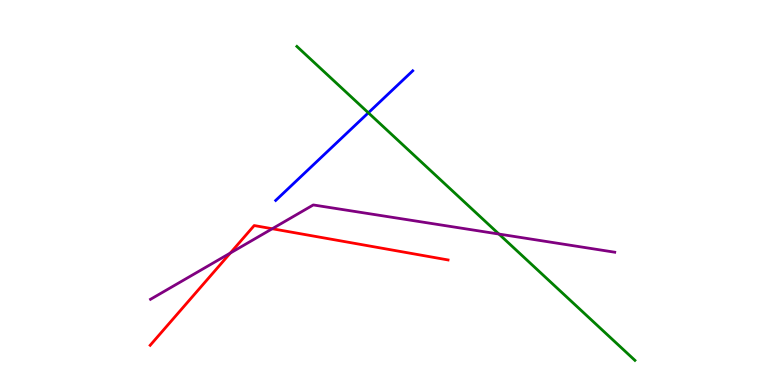[{'lines': ['blue', 'red'], 'intersections': []}, {'lines': ['green', 'red'], 'intersections': []}, {'lines': ['purple', 'red'], 'intersections': [{'x': 2.97, 'y': 3.43}, {'x': 3.51, 'y': 4.06}]}, {'lines': ['blue', 'green'], 'intersections': [{'x': 4.75, 'y': 7.07}]}, {'lines': ['blue', 'purple'], 'intersections': []}, {'lines': ['green', 'purple'], 'intersections': [{'x': 6.44, 'y': 3.92}]}]